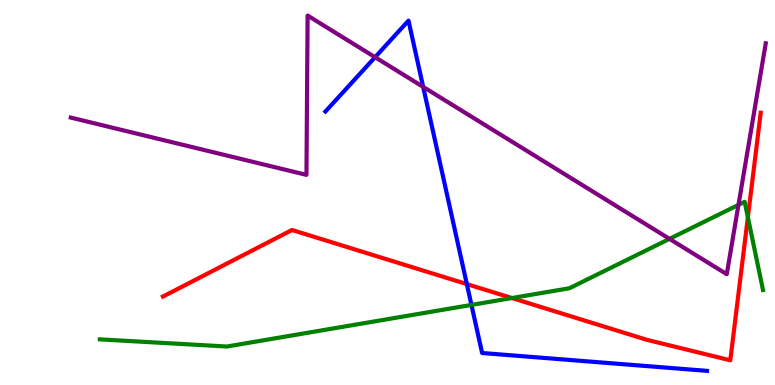[{'lines': ['blue', 'red'], 'intersections': [{'x': 6.02, 'y': 2.62}]}, {'lines': ['green', 'red'], 'intersections': [{'x': 6.6, 'y': 2.26}, {'x': 9.65, 'y': 4.36}]}, {'lines': ['purple', 'red'], 'intersections': []}, {'lines': ['blue', 'green'], 'intersections': [{'x': 6.08, 'y': 2.08}]}, {'lines': ['blue', 'purple'], 'intersections': [{'x': 4.84, 'y': 8.51}, {'x': 5.46, 'y': 7.74}]}, {'lines': ['green', 'purple'], 'intersections': [{'x': 8.64, 'y': 3.8}, {'x': 9.53, 'y': 4.68}]}]